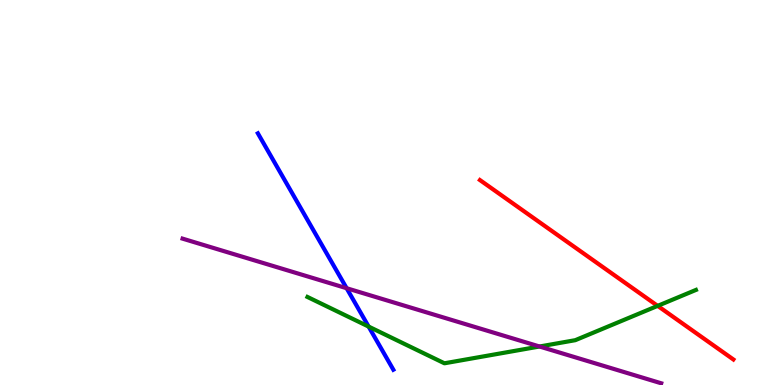[{'lines': ['blue', 'red'], 'intersections': []}, {'lines': ['green', 'red'], 'intersections': [{'x': 8.49, 'y': 2.06}]}, {'lines': ['purple', 'red'], 'intersections': []}, {'lines': ['blue', 'green'], 'intersections': [{'x': 4.76, 'y': 1.52}]}, {'lines': ['blue', 'purple'], 'intersections': [{'x': 4.47, 'y': 2.51}]}, {'lines': ['green', 'purple'], 'intersections': [{'x': 6.96, 'y': 1.0}]}]